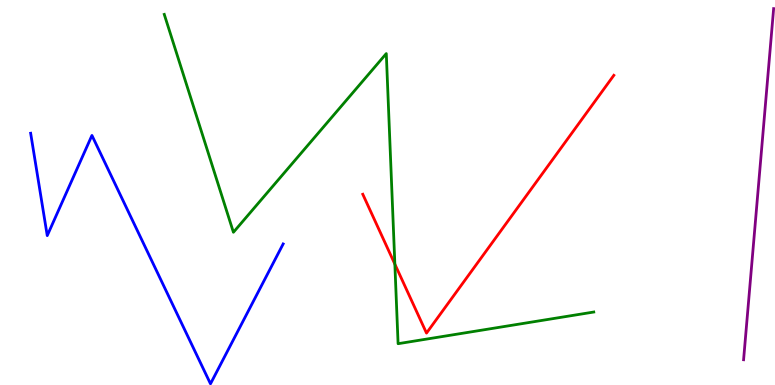[{'lines': ['blue', 'red'], 'intersections': []}, {'lines': ['green', 'red'], 'intersections': [{'x': 5.09, 'y': 3.14}]}, {'lines': ['purple', 'red'], 'intersections': []}, {'lines': ['blue', 'green'], 'intersections': []}, {'lines': ['blue', 'purple'], 'intersections': []}, {'lines': ['green', 'purple'], 'intersections': []}]